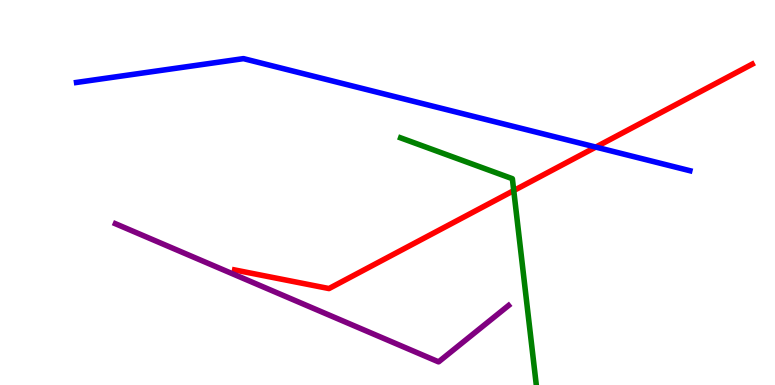[{'lines': ['blue', 'red'], 'intersections': [{'x': 7.69, 'y': 6.18}]}, {'lines': ['green', 'red'], 'intersections': [{'x': 6.63, 'y': 5.05}]}, {'lines': ['purple', 'red'], 'intersections': []}, {'lines': ['blue', 'green'], 'intersections': []}, {'lines': ['blue', 'purple'], 'intersections': []}, {'lines': ['green', 'purple'], 'intersections': []}]